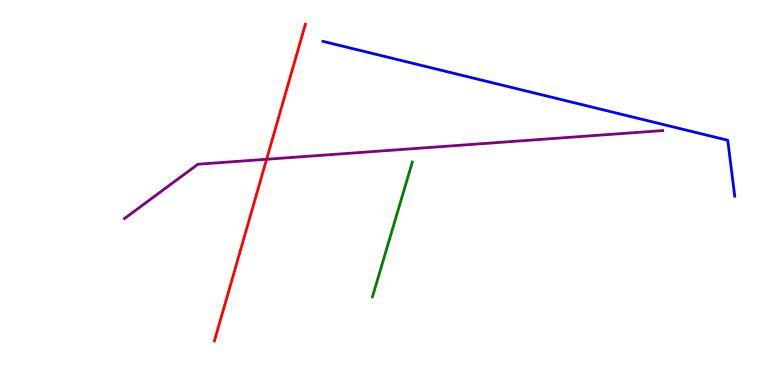[{'lines': ['blue', 'red'], 'intersections': []}, {'lines': ['green', 'red'], 'intersections': []}, {'lines': ['purple', 'red'], 'intersections': [{'x': 3.44, 'y': 5.86}]}, {'lines': ['blue', 'green'], 'intersections': []}, {'lines': ['blue', 'purple'], 'intersections': []}, {'lines': ['green', 'purple'], 'intersections': []}]